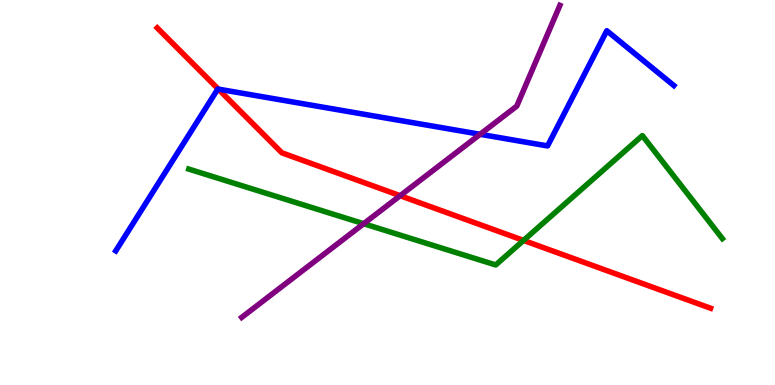[{'lines': ['blue', 'red'], 'intersections': [{'x': 2.82, 'y': 7.69}]}, {'lines': ['green', 'red'], 'intersections': [{'x': 6.76, 'y': 3.76}]}, {'lines': ['purple', 'red'], 'intersections': [{'x': 5.16, 'y': 4.92}]}, {'lines': ['blue', 'green'], 'intersections': []}, {'lines': ['blue', 'purple'], 'intersections': [{'x': 6.19, 'y': 6.51}]}, {'lines': ['green', 'purple'], 'intersections': [{'x': 4.69, 'y': 4.19}]}]